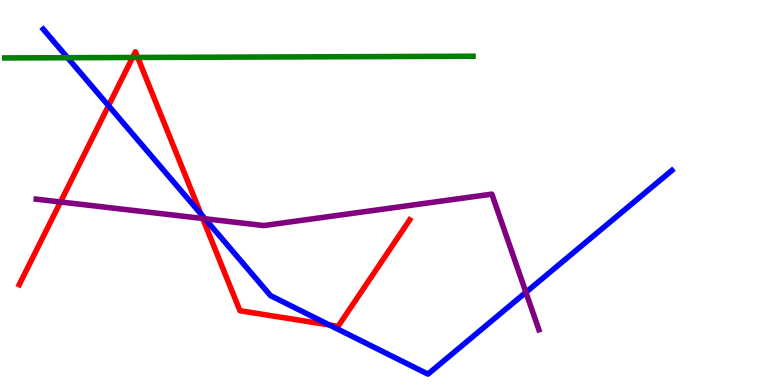[{'lines': ['blue', 'red'], 'intersections': [{'x': 1.4, 'y': 7.25}, {'x': 2.59, 'y': 4.44}, {'x': 4.25, 'y': 1.56}]}, {'lines': ['green', 'red'], 'intersections': [{'x': 1.71, 'y': 8.51}, {'x': 1.78, 'y': 8.51}]}, {'lines': ['purple', 'red'], 'intersections': [{'x': 0.78, 'y': 4.75}, {'x': 2.62, 'y': 4.33}]}, {'lines': ['blue', 'green'], 'intersections': [{'x': 0.872, 'y': 8.5}]}, {'lines': ['blue', 'purple'], 'intersections': [{'x': 2.64, 'y': 4.32}, {'x': 6.79, 'y': 2.41}]}, {'lines': ['green', 'purple'], 'intersections': []}]